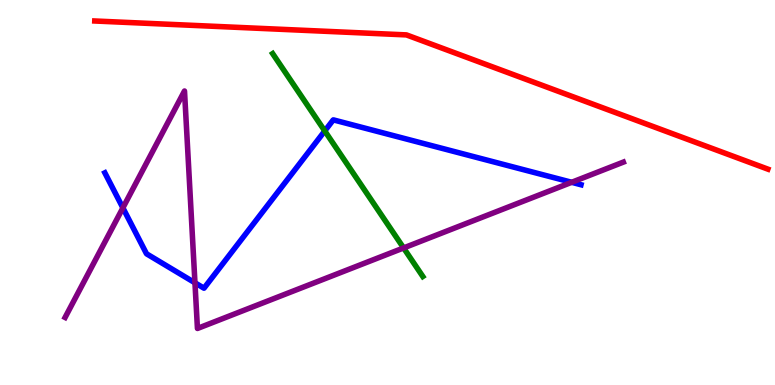[{'lines': ['blue', 'red'], 'intersections': []}, {'lines': ['green', 'red'], 'intersections': []}, {'lines': ['purple', 'red'], 'intersections': []}, {'lines': ['blue', 'green'], 'intersections': [{'x': 4.19, 'y': 6.6}]}, {'lines': ['blue', 'purple'], 'intersections': [{'x': 1.59, 'y': 4.6}, {'x': 2.52, 'y': 2.65}, {'x': 7.38, 'y': 5.26}]}, {'lines': ['green', 'purple'], 'intersections': [{'x': 5.21, 'y': 3.56}]}]